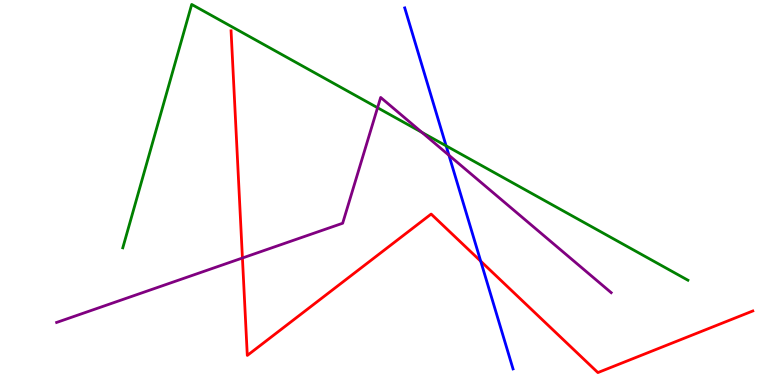[{'lines': ['blue', 'red'], 'intersections': [{'x': 6.2, 'y': 3.22}]}, {'lines': ['green', 'red'], 'intersections': []}, {'lines': ['purple', 'red'], 'intersections': [{'x': 3.13, 'y': 3.3}]}, {'lines': ['blue', 'green'], 'intersections': [{'x': 5.76, 'y': 6.21}]}, {'lines': ['blue', 'purple'], 'intersections': [{'x': 5.79, 'y': 5.97}]}, {'lines': ['green', 'purple'], 'intersections': [{'x': 4.87, 'y': 7.2}, {'x': 5.44, 'y': 6.56}]}]